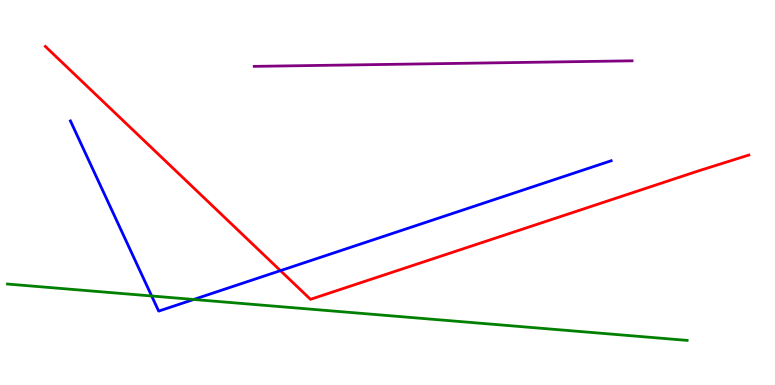[{'lines': ['blue', 'red'], 'intersections': [{'x': 3.62, 'y': 2.97}]}, {'lines': ['green', 'red'], 'intersections': []}, {'lines': ['purple', 'red'], 'intersections': []}, {'lines': ['blue', 'green'], 'intersections': [{'x': 1.96, 'y': 2.31}, {'x': 2.5, 'y': 2.22}]}, {'lines': ['blue', 'purple'], 'intersections': []}, {'lines': ['green', 'purple'], 'intersections': []}]